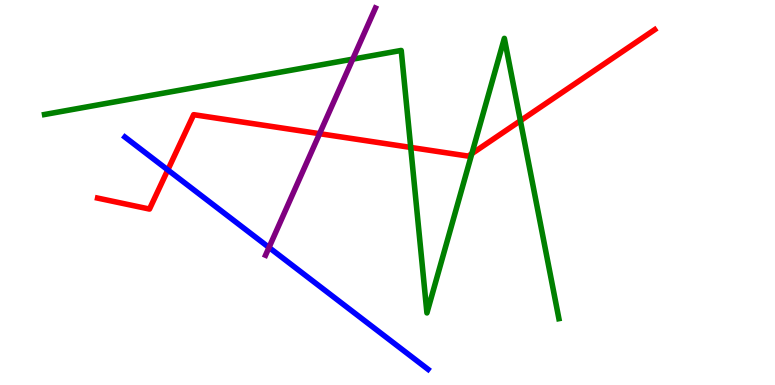[{'lines': ['blue', 'red'], 'intersections': [{'x': 2.17, 'y': 5.59}]}, {'lines': ['green', 'red'], 'intersections': [{'x': 5.3, 'y': 6.17}, {'x': 6.09, 'y': 6.01}, {'x': 6.71, 'y': 6.86}]}, {'lines': ['purple', 'red'], 'intersections': [{'x': 4.12, 'y': 6.53}]}, {'lines': ['blue', 'green'], 'intersections': []}, {'lines': ['blue', 'purple'], 'intersections': [{'x': 3.47, 'y': 3.57}]}, {'lines': ['green', 'purple'], 'intersections': [{'x': 4.55, 'y': 8.46}]}]